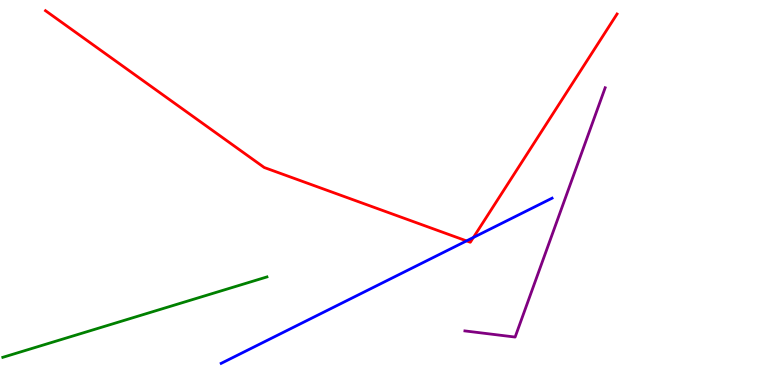[{'lines': ['blue', 'red'], 'intersections': [{'x': 6.02, 'y': 3.74}, {'x': 6.11, 'y': 3.83}]}, {'lines': ['green', 'red'], 'intersections': []}, {'lines': ['purple', 'red'], 'intersections': []}, {'lines': ['blue', 'green'], 'intersections': []}, {'lines': ['blue', 'purple'], 'intersections': []}, {'lines': ['green', 'purple'], 'intersections': []}]